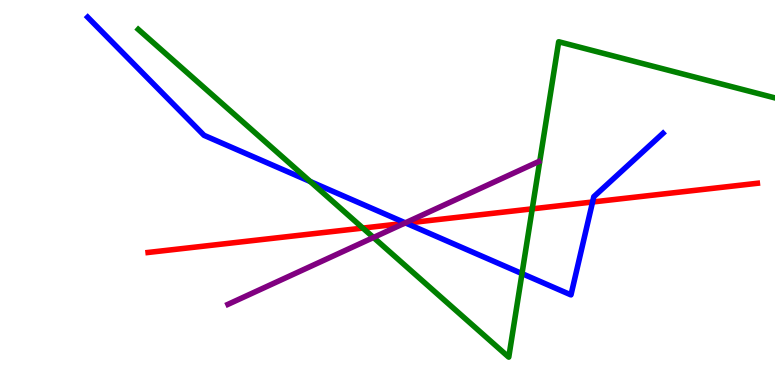[{'lines': ['blue', 'red'], 'intersections': [{'x': 5.24, 'y': 4.2}, {'x': 7.65, 'y': 4.75}]}, {'lines': ['green', 'red'], 'intersections': [{'x': 4.68, 'y': 4.08}, {'x': 6.87, 'y': 4.58}]}, {'lines': ['purple', 'red'], 'intersections': [{'x': 5.21, 'y': 4.2}]}, {'lines': ['blue', 'green'], 'intersections': [{'x': 4.0, 'y': 5.29}, {'x': 6.74, 'y': 2.89}]}, {'lines': ['blue', 'purple'], 'intersections': [{'x': 5.23, 'y': 4.21}]}, {'lines': ['green', 'purple'], 'intersections': [{'x': 4.82, 'y': 3.83}]}]